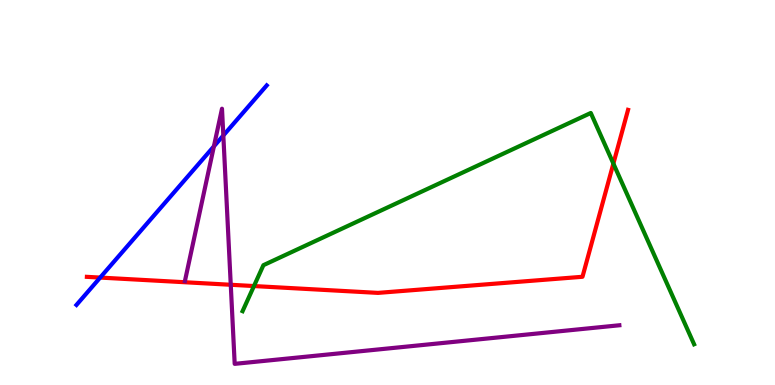[{'lines': ['blue', 'red'], 'intersections': [{'x': 1.29, 'y': 2.79}]}, {'lines': ['green', 'red'], 'intersections': [{'x': 3.28, 'y': 2.57}, {'x': 7.91, 'y': 5.75}]}, {'lines': ['purple', 'red'], 'intersections': [{'x': 2.98, 'y': 2.6}]}, {'lines': ['blue', 'green'], 'intersections': []}, {'lines': ['blue', 'purple'], 'intersections': [{'x': 2.76, 'y': 6.2}, {'x': 2.88, 'y': 6.48}]}, {'lines': ['green', 'purple'], 'intersections': []}]